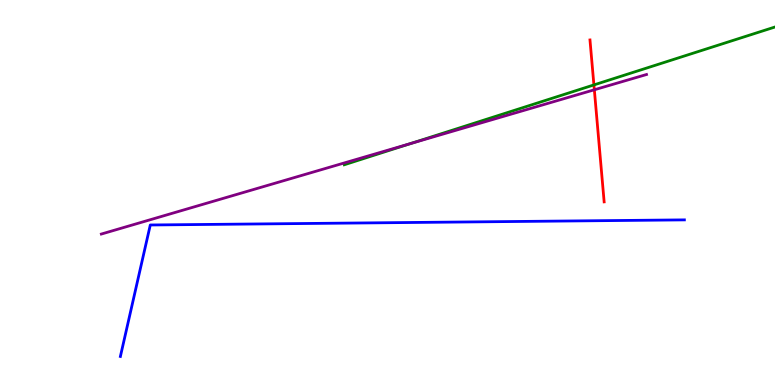[{'lines': ['blue', 'red'], 'intersections': []}, {'lines': ['green', 'red'], 'intersections': [{'x': 7.66, 'y': 7.79}]}, {'lines': ['purple', 'red'], 'intersections': [{'x': 7.67, 'y': 7.67}]}, {'lines': ['blue', 'green'], 'intersections': []}, {'lines': ['blue', 'purple'], 'intersections': []}, {'lines': ['green', 'purple'], 'intersections': [{'x': 5.3, 'y': 6.27}]}]